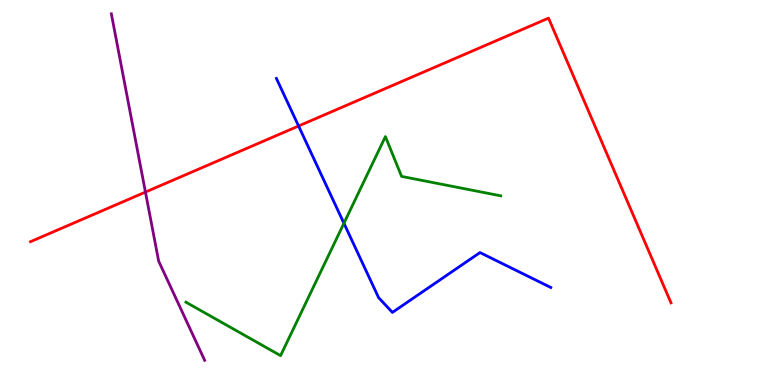[{'lines': ['blue', 'red'], 'intersections': [{'x': 3.85, 'y': 6.73}]}, {'lines': ['green', 'red'], 'intersections': []}, {'lines': ['purple', 'red'], 'intersections': [{'x': 1.88, 'y': 5.01}]}, {'lines': ['blue', 'green'], 'intersections': [{'x': 4.44, 'y': 4.2}]}, {'lines': ['blue', 'purple'], 'intersections': []}, {'lines': ['green', 'purple'], 'intersections': []}]